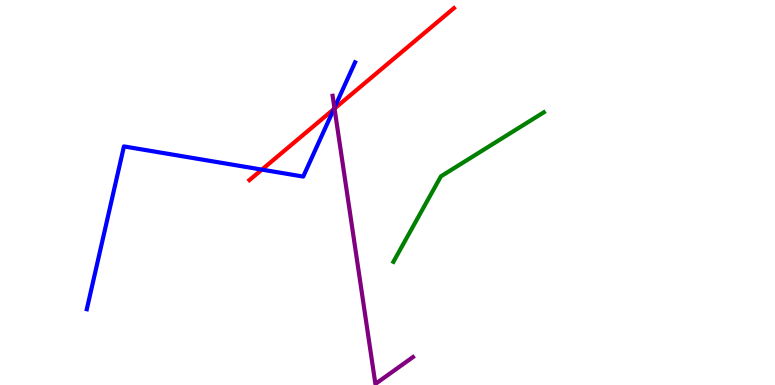[{'lines': ['blue', 'red'], 'intersections': [{'x': 3.38, 'y': 5.59}, {'x': 4.31, 'y': 7.17}]}, {'lines': ['green', 'red'], 'intersections': []}, {'lines': ['purple', 'red'], 'intersections': [{'x': 4.32, 'y': 7.18}]}, {'lines': ['blue', 'green'], 'intersections': []}, {'lines': ['blue', 'purple'], 'intersections': [{'x': 4.31, 'y': 7.2}]}, {'lines': ['green', 'purple'], 'intersections': []}]